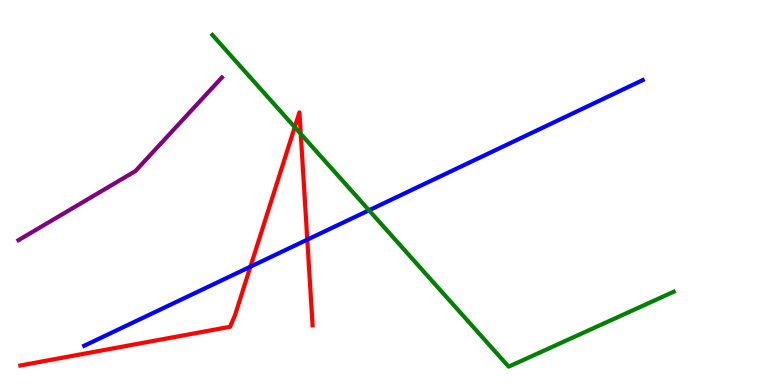[{'lines': ['blue', 'red'], 'intersections': [{'x': 3.23, 'y': 3.07}, {'x': 3.97, 'y': 3.78}]}, {'lines': ['green', 'red'], 'intersections': [{'x': 3.8, 'y': 6.7}, {'x': 3.88, 'y': 6.52}]}, {'lines': ['purple', 'red'], 'intersections': []}, {'lines': ['blue', 'green'], 'intersections': [{'x': 4.76, 'y': 4.54}]}, {'lines': ['blue', 'purple'], 'intersections': []}, {'lines': ['green', 'purple'], 'intersections': []}]